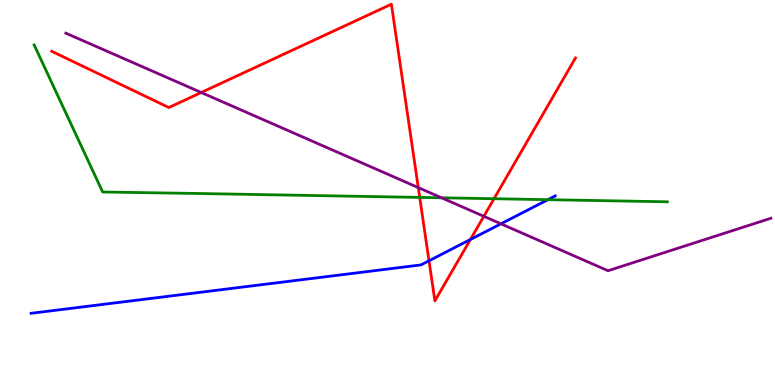[{'lines': ['blue', 'red'], 'intersections': [{'x': 5.54, 'y': 3.23}, {'x': 6.07, 'y': 3.78}]}, {'lines': ['green', 'red'], 'intersections': [{'x': 5.42, 'y': 4.87}, {'x': 6.37, 'y': 4.84}]}, {'lines': ['purple', 'red'], 'intersections': [{'x': 2.6, 'y': 7.6}, {'x': 5.4, 'y': 5.13}, {'x': 6.24, 'y': 4.38}]}, {'lines': ['blue', 'green'], 'intersections': [{'x': 7.07, 'y': 4.81}]}, {'lines': ['blue', 'purple'], 'intersections': [{'x': 6.46, 'y': 4.19}]}, {'lines': ['green', 'purple'], 'intersections': [{'x': 5.7, 'y': 4.86}]}]